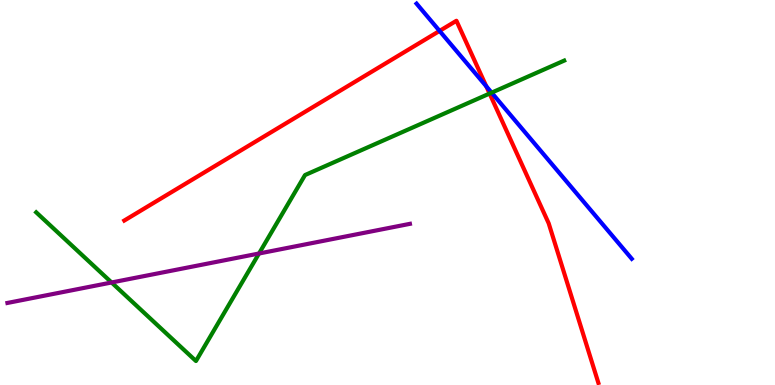[{'lines': ['blue', 'red'], 'intersections': [{'x': 5.67, 'y': 9.2}, {'x': 6.27, 'y': 7.76}]}, {'lines': ['green', 'red'], 'intersections': [{'x': 6.32, 'y': 7.57}]}, {'lines': ['purple', 'red'], 'intersections': []}, {'lines': ['blue', 'green'], 'intersections': [{'x': 6.34, 'y': 7.59}]}, {'lines': ['blue', 'purple'], 'intersections': []}, {'lines': ['green', 'purple'], 'intersections': [{'x': 1.44, 'y': 2.66}, {'x': 3.34, 'y': 3.42}]}]